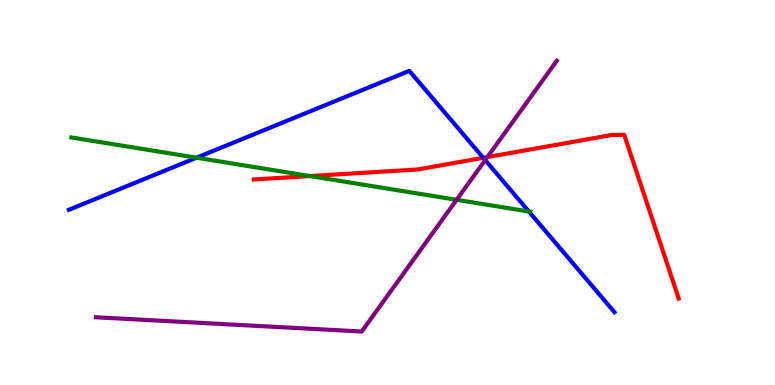[{'lines': ['blue', 'red'], 'intersections': [{'x': 6.24, 'y': 5.9}]}, {'lines': ['green', 'red'], 'intersections': [{'x': 4.0, 'y': 5.43}]}, {'lines': ['purple', 'red'], 'intersections': [{'x': 6.29, 'y': 5.92}]}, {'lines': ['blue', 'green'], 'intersections': [{'x': 2.54, 'y': 5.9}, {'x': 6.82, 'y': 4.51}]}, {'lines': ['blue', 'purple'], 'intersections': [{'x': 6.26, 'y': 5.84}]}, {'lines': ['green', 'purple'], 'intersections': [{'x': 5.89, 'y': 4.81}]}]